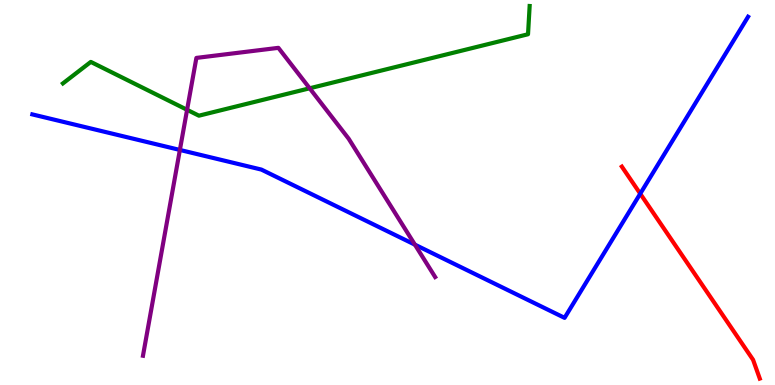[{'lines': ['blue', 'red'], 'intersections': [{'x': 8.26, 'y': 4.97}]}, {'lines': ['green', 'red'], 'intersections': []}, {'lines': ['purple', 'red'], 'intersections': []}, {'lines': ['blue', 'green'], 'intersections': []}, {'lines': ['blue', 'purple'], 'intersections': [{'x': 2.32, 'y': 6.11}, {'x': 5.35, 'y': 3.65}]}, {'lines': ['green', 'purple'], 'intersections': [{'x': 2.41, 'y': 7.15}, {'x': 4.0, 'y': 7.71}]}]